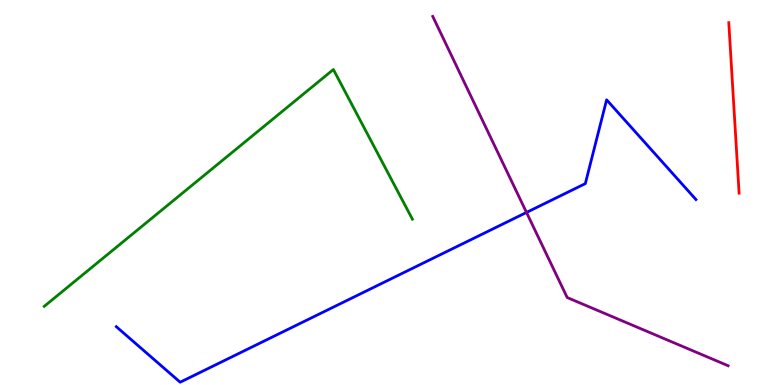[{'lines': ['blue', 'red'], 'intersections': []}, {'lines': ['green', 'red'], 'intersections': []}, {'lines': ['purple', 'red'], 'intersections': []}, {'lines': ['blue', 'green'], 'intersections': []}, {'lines': ['blue', 'purple'], 'intersections': [{'x': 6.79, 'y': 4.48}]}, {'lines': ['green', 'purple'], 'intersections': []}]